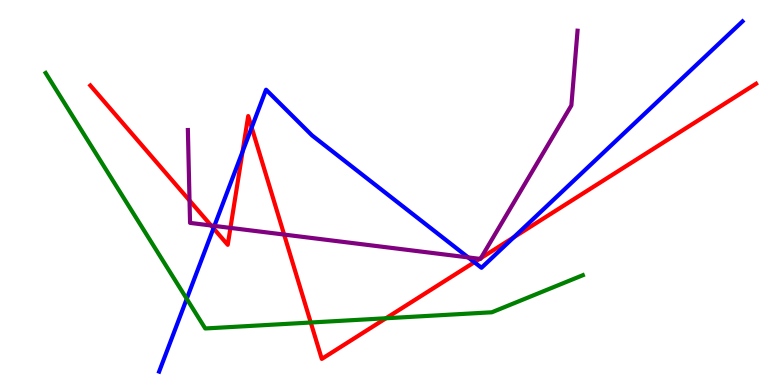[{'lines': ['blue', 'red'], 'intersections': [{'x': 2.75, 'y': 4.07}, {'x': 3.13, 'y': 6.06}, {'x': 3.25, 'y': 6.69}, {'x': 6.12, 'y': 3.19}, {'x': 6.63, 'y': 3.84}]}, {'lines': ['green', 'red'], 'intersections': [{'x': 4.01, 'y': 1.62}, {'x': 4.98, 'y': 1.73}]}, {'lines': ['purple', 'red'], 'intersections': [{'x': 2.45, 'y': 4.79}, {'x': 2.72, 'y': 4.14}, {'x': 2.97, 'y': 4.08}, {'x': 3.67, 'y': 3.91}, {'x': 6.19, 'y': 3.28}, {'x': 6.21, 'y': 3.3}]}, {'lines': ['blue', 'green'], 'intersections': [{'x': 2.41, 'y': 2.24}]}, {'lines': ['blue', 'purple'], 'intersections': [{'x': 2.77, 'y': 4.13}, {'x': 6.04, 'y': 3.31}]}, {'lines': ['green', 'purple'], 'intersections': []}]